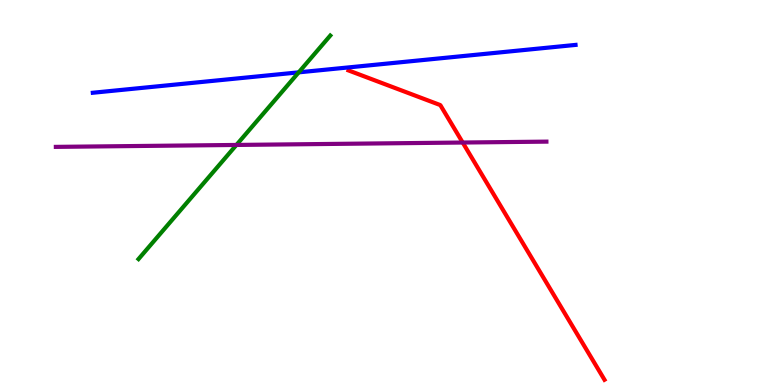[{'lines': ['blue', 'red'], 'intersections': []}, {'lines': ['green', 'red'], 'intersections': []}, {'lines': ['purple', 'red'], 'intersections': [{'x': 5.97, 'y': 6.3}]}, {'lines': ['blue', 'green'], 'intersections': [{'x': 3.85, 'y': 8.12}]}, {'lines': ['blue', 'purple'], 'intersections': []}, {'lines': ['green', 'purple'], 'intersections': [{'x': 3.05, 'y': 6.24}]}]